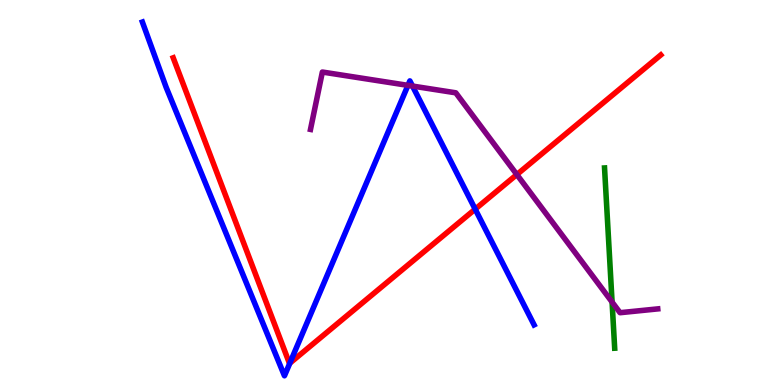[{'lines': ['blue', 'red'], 'intersections': [{'x': 3.74, 'y': 0.568}, {'x': 6.13, 'y': 4.57}]}, {'lines': ['green', 'red'], 'intersections': []}, {'lines': ['purple', 'red'], 'intersections': [{'x': 6.67, 'y': 5.47}]}, {'lines': ['blue', 'green'], 'intersections': []}, {'lines': ['blue', 'purple'], 'intersections': [{'x': 5.26, 'y': 7.78}, {'x': 5.32, 'y': 7.76}]}, {'lines': ['green', 'purple'], 'intersections': [{'x': 7.9, 'y': 2.15}]}]